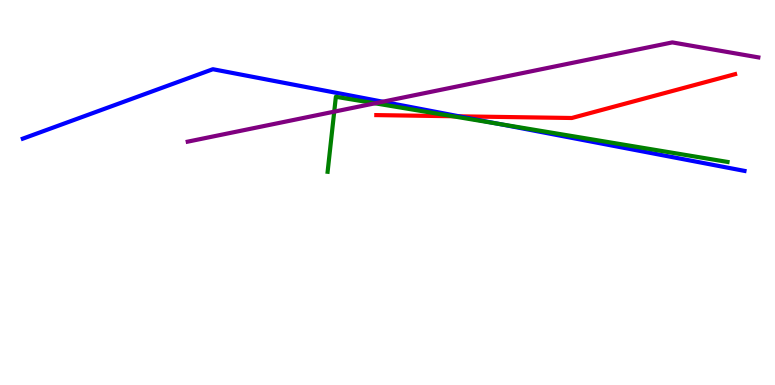[{'lines': ['blue', 'red'], 'intersections': [{'x': 5.93, 'y': 6.98}]}, {'lines': ['green', 'red'], 'intersections': [{'x': 5.84, 'y': 6.98}]}, {'lines': ['purple', 'red'], 'intersections': []}, {'lines': ['blue', 'green'], 'intersections': [{'x': 6.43, 'y': 6.78}]}, {'lines': ['blue', 'purple'], 'intersections': [{'x': 4.94, 'y': 7.36}]}, {'lines': ['green', 'purple'], 'intersections': [{'x': 4.31, 'y': 7.1}, {'x': 4.84, 'y': 7.32}]}]